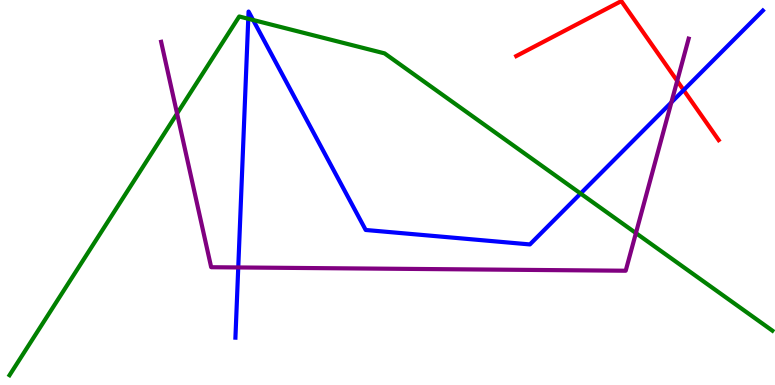[{'lines': ['blue', 'red'], 'intersections': [{'x': 8.82, 'y': 7.66}]}, {'lines': ['green', 'red'], 'intersections': []}, {'lines': ['purple', 'red'], 'intersections': [{'x': 8.74, 'y': 7.9}]}, {'lines': ['blue', 'green'], 'intersections': [{'x': 3.2, 'y': 9.51}, {'x': 3.27, 'y': 9.48}, {'x': 7.49, 'y': 4.97}]}, {'lines': ['blue', 'purple'], 'intersections': [{'x': 3.07, 'y': 3.05}, {'x': 8.66, 'y': 7.34}]}, {'lines': ['green', 'purple'], 'intersections': [{'x': 2.28, 'y': 7.05}, {'x': 8.21, 'y': 3.95}]}]